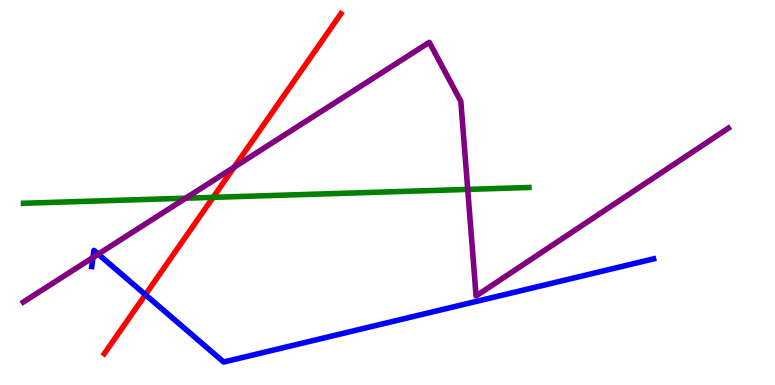[{'lines': ['blue', 'red'], 'intersections': [{'x': 1.88, 'y': 2.35}]}, {'lines': ['green', 'red'], 'intersections': [{'x': 2.75, 'y': 4.87}]}, {'lines': ['purple', 'red'], 'intersections': [{'x': 3.02, 'y': 5.66}]}, {'lines': ['blue', 'green'], 'intersections': []}, {'lines': ['blue', 'purple'], 'intersections': [{'x': 1.2, 'y': 3.31}, {'x': 1.27, 'y': 3.4}]}, {'lines': ['green', 'purple'], 'intersections': [{'x': 2.4, 'y': 4.85}, {'x': 6.04, 'y': 5.08}]}]